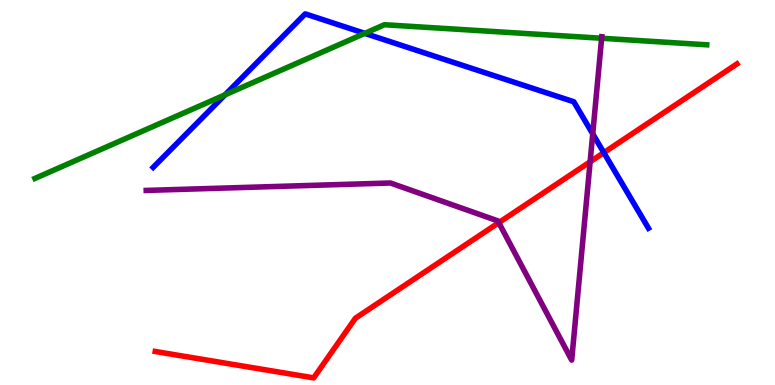[{'lines': ['blue', 'red'], 'intersections': [{'x': 7.79, 'y': 6.04}]}, {'lines': ['green', 'red'], 'intersections': []}, {'lines': ['purple', 'red'], 'intersections': [{'x': 6.44, 'y': 4.22}, {'x': 7.61, 'y': 5.8}]}, {'lines': ['blue', 'green'], 'intersections': [{'x': 2.9, 'y': 7.54}, {'x': 4.71, 'y': 9.13}]}, {'lines': ['blue', 'purple'], 'intersections': [{'x': 7.65, 'y': 6.52}]}, {'lines': ['green', 'purple'], 'intersections': [{'x': 7.76, 'y': 9.01}]}]